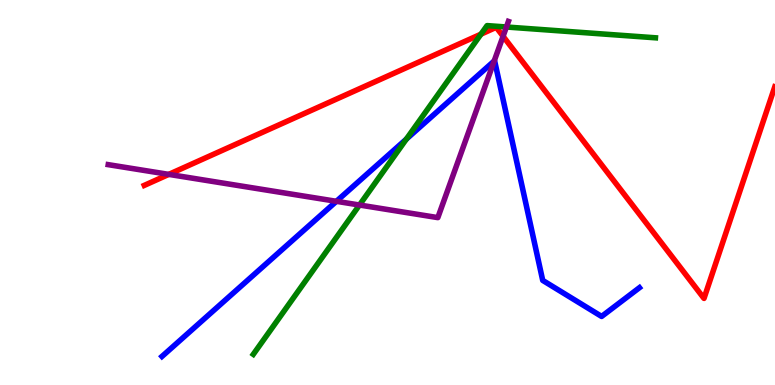[{'lines': ['blue', 'red'], 'intersections': []}, {'lines': ['green', 'red'], 'intersections': [{'x': 6.21, 'y': 9.11}]}, {'lines': ['purple', 'red'], 'intersections': [{'x': 2.18, 'y': 5.47}, {'x': 6.49, 'y': 9.06}]}, {'lines': ['blue', 'green'], 'intersections': [{'x': 5.24, 'y': 6.39}]}, {'lines': ['blue', 'purple'], 'intersections': [{'x': 4.34, 'y': 4.77}, {'x': 6.38, 'y': 8.42}]}, {'lines': ['green', 'purple'], 'intersections': [{'x': 4.64, 'y': 4.67}, {'x': 6.53, 'y': 9.3}]}]